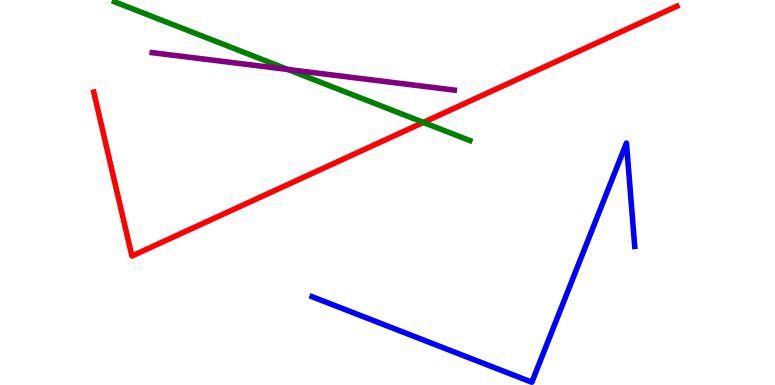[{'lines': ['blue', 'red'], 'intersections': []}, {'lines': ['green', 'red'], 'intersections': [{'x': 5.46, 'y': 6.82}]}, {'lines': ['purple', 'red'], 'intersections': []}, {'lines': ['blue', 'green'], 'intersections': []}, {'lines': ['blue', 'purple'], 'intersections': []}, {'lines': ['green', 'purple'], 'intersections': [{'x': 3.71, 'y': 8.2}]}]